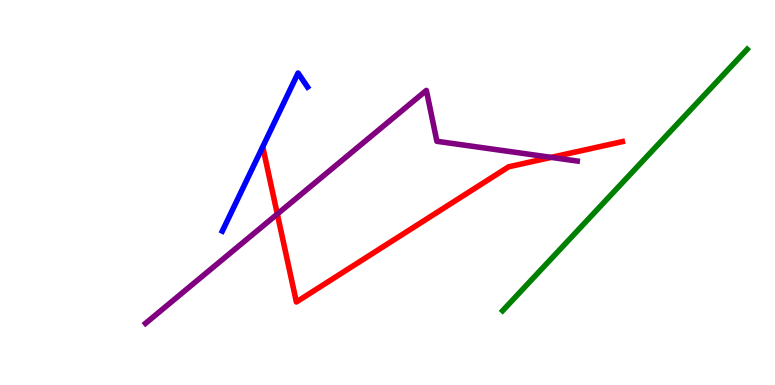[{'lines': ['blue', 'red'], 'intersections': []}, {'lines': ['green', 'red'], 'intersections': []}, {'lines': ['purple', 'red'], 'intersections': [{'x': 3.58, 'y': 4.44}, {'x': 7.11, 'y': 5.91}]}, {'lines': ['blue', 'green'], 'intersections': []}, {'lines': ['blue', 'purple'], 'intersections': []}, {'lines': ['green', 'purple'], 'intersections': []}]